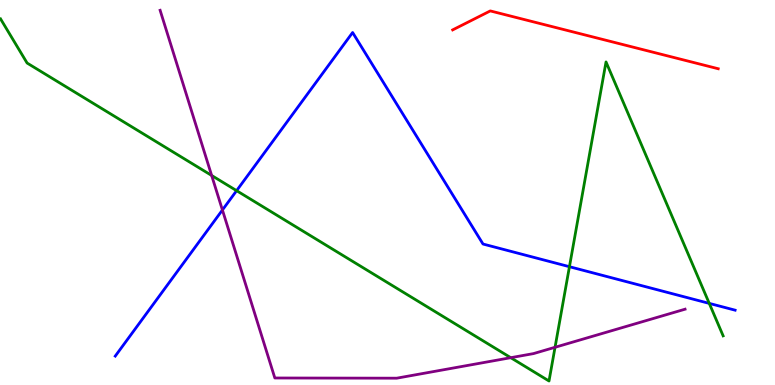[{'lines': ['blue', 'red'], 'intersections': []}, {'lines': ['green', 'red'], 'intersections': []}, {'lines': ['purple', 'red'], 'intersections': []}, {'lines': ['blue', 'green'], 'intersections': [{'x': 3.05, 'y': 5.05}, {'x': 7.35, 'y': 3.07}, {'x': 9.15, 'y': 2.12}]}, {'lines': ['blue', 'purple'], 'intersections': [{'x': 2.87, 'y': 4.55}]}, {'lines': ['green', 'purple'], 'intersections': [{'x': 2.73, 'y': 5.44}, {'x': 6.59, 'y': 0.709}, {'x': 7.16, 'y': 0.98}]}]